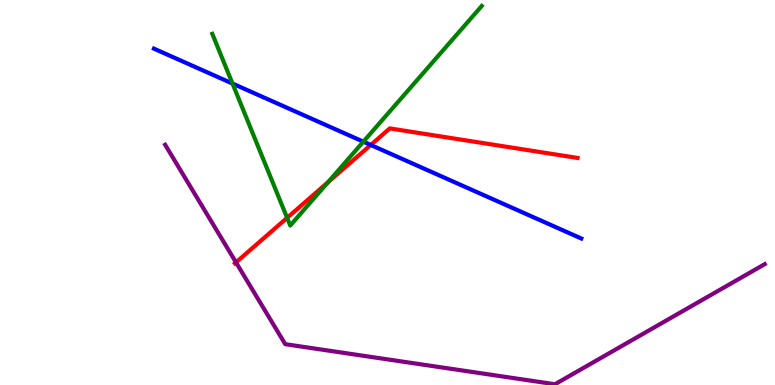[{'lines': ['blue', 'red'], 'intersections': [{'x': 4.78, 'y': 6.23}]}, {'lines': ['green', 'red'], 'intersections': [{'x': 3.7, 'y': 4.34}, {'x': 4.23, 'y': 5.27}]}, {'lines': ['purple', 'red'], 'intersections': [{'x': 3.05, 'y': 3.18}]}, {'lines': ['blue', 'green'], 'intersections': [{'x': 3.0, 'y': 7.83}, {'x': 4.69, 'y': 6.32}]}, {'lines': ['blue', 'purple'], 'intersections': []}, {'lines': ['green', 'purple'], 'intersections': []}]